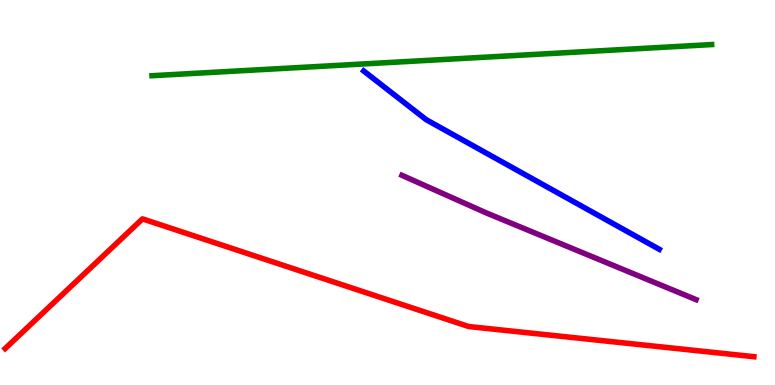[{'lines': ['blue', 'red'], 'intersections': []}, {'lines': ['green', 'red'], 'intersections': []}, {'lines': ['purple', 'red'], 'intersections': []}, {'lines': ['blue', 'green'], 'intersections': []}, {'lines': ['blue', 'purple'], 'intersections': []}, {'lines': ['green', 'purple'], 'intersections': []}]